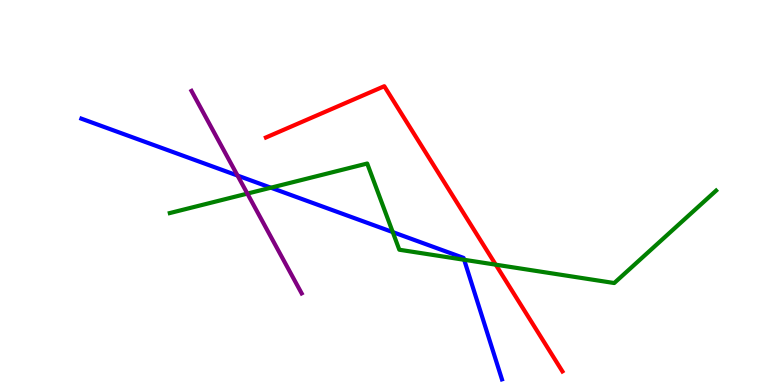[{'lines': ['blue', 'red'], 'intersections': []}, {'lines': ['green', 'red'], 'intersections': [{'x': 6.4, 'y': 3.13}]}, {'lines': ['purple', 'red'], 'intersections': []}, {'lines': ['blue', 'green'], 'intersections': [{'x': 3.5, 'y': 5.12}, {'x': 5.07, 'y': 3.97}, {'x': 5.99, 'y': 3.25}]}, {'lines': ['blue', 'purple'], 'intersections': [{'x': 3.07, 'y': 5.44}]}, {'lines': ['green', 'purple'], 'intersections': [{'x': 3.19, 'y': 4.97}]}]